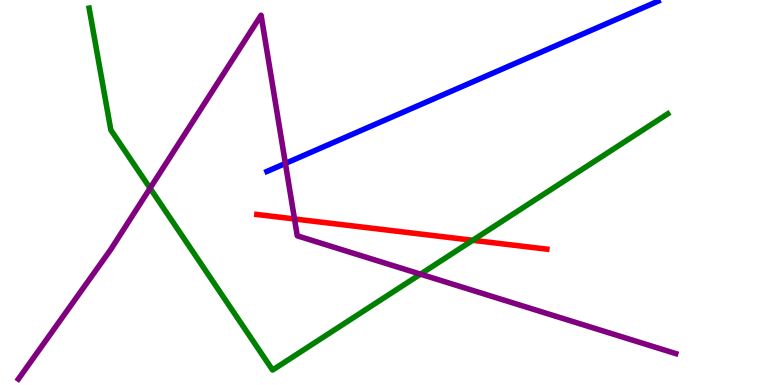[{'lines': ['blue', 'red'], 'intersections': []}, {'lines': ['green', 'red'], 'intersections': [{'x': 6.1, 'y': 3.76}]}, {'lines': ['purple', 'red'], 'intersections': [{'x': 3.8, 'y': 4.31}]}, {'lines': ['blue', 'green'], 'intersections': []}, {'lines': ['blue', 'purple'], 'intersections': [{'x': 3.68, 'y': 5.76}]}, {'lines': ['green', 'purple'], 'intersections': [{'x': 1.94, 'y': 5.11}, {'x': 5.43, 'y': 2.88}]}]